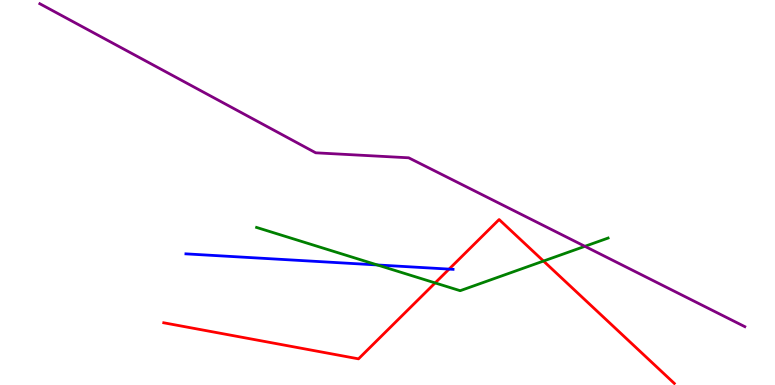[{'lines': ['blue', 'red'], 'intersections': [{'x': 5.79, 'y': 3.01}]}, {'lines': ['green', 'red'], 'intersections': [{'x': 5.61, 'y': 2.65}, {'x': 7.01, 'y': 3.22}]}, {'lines': ['purple', 'red'], 'intersections': []}, {'lines': ['blue', 'green'], 'intersections': [{'x': 4.87, 'y': 3.12}]}, {'lines': ['blue', 'purple'], 'intersections': []}, {'lines': ['green', 'purple'], 'intersections': [{'x': 7.55, 'y': 3.6}]}]